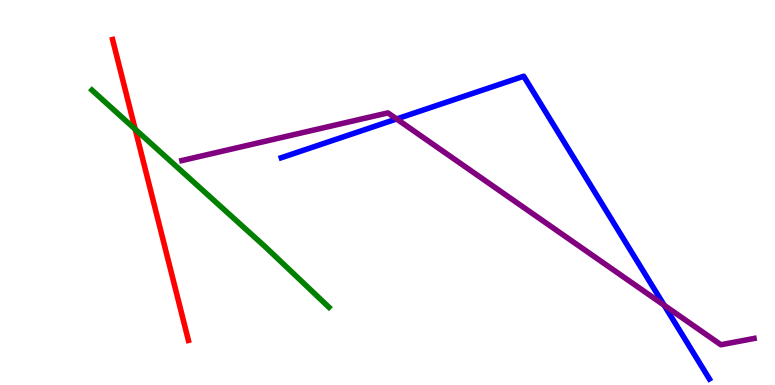[{'lines': ['blue', 'red'], 'intersections': []}, {'lines': ['green', 'red'], 'intersections': [{'x': 1.74, 'y': 6.64}]}, {'lines': ['purple', 'red'], 'intersections': []}, {'lines': ['blue', 'green'], 'intersections': []}, {'lines': ['blue', 'purple'], 'intersections': [{'x': 5.12, 'y': 6.91}, {'x': 8.57, 'y': 2.07}]}, {'lines': ['green', 'purple'], 'intersections': []}]